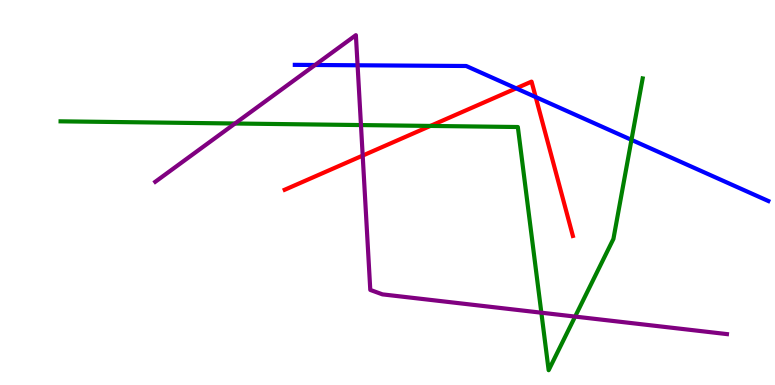[{'lines': ['blue', 'red'], 'intersections': [{'x': 6.66, 'y': 7.71}, {'x': 6.91, 'y': 7.48}]}, {'lines': ['green', 'red'], 'intersections': [{'x': 5.55, 'y': 6.73}]}, {'lines': ['purple', 'red'], 'intersections': [{'x': 4.68, 'y': 5.96}]}, {'lines': ['blue', 'green'], 'intersections': [{'x': 8.15, 'y': 6.37}]}, {'lines': ['blue', 'purple'], 'intersections': [{'x': 4.07, 'y': 8.31}, {'x': 4.61, 'y': 8.3}]}, {'lines': ['green', 'purple'], 'intersections': [{'x': 3.03, 'y': 6.79}, {'x': 4.66, 'y': 6.75}, {'x': 6.99, 'y': 1.88}, {'x': 7.42, 'y': 1.78}]}]